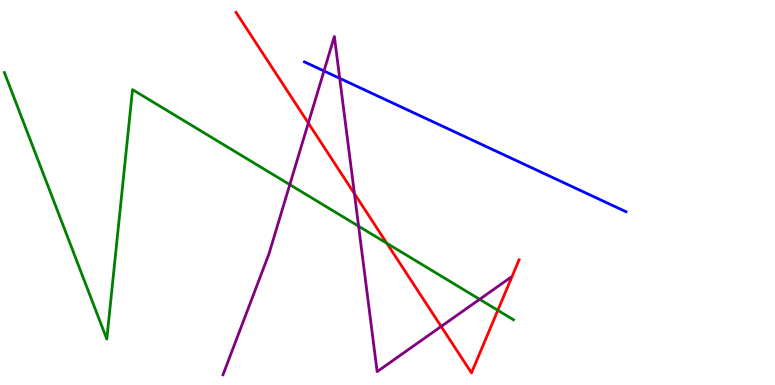[{'lines': ['blue', 'red'], 'intersections': []}, {'lines': ['green', 'red'], 'intersections': [{'x': 4.99, 'y': 3.68}, {'x': 6.42, 'y': 1.94}]}, {'lines': ['purple', 'red'], 'intersections': [{'x': 3.98, 'y': 6.8}, {'x': 4.57, 'y': 4.97}, {'x': 5.69, 'y': 1.52}]}, {'lines': ['blue', 'green'], 'intersections': []}, {'lines': ['blue', 'purple'], 'intersections': [{'x': 4.18, 'y': 8.16}, {'x': 4.38, 'y': 7.97}]}, {'lines': ['green', 'purple'], 'intersections': [{'x': 3.74, 'y': 5.2}, {'x': 4.63, 'y': 4.12}, {'x': 6.19, 'y': 2.23}]}]